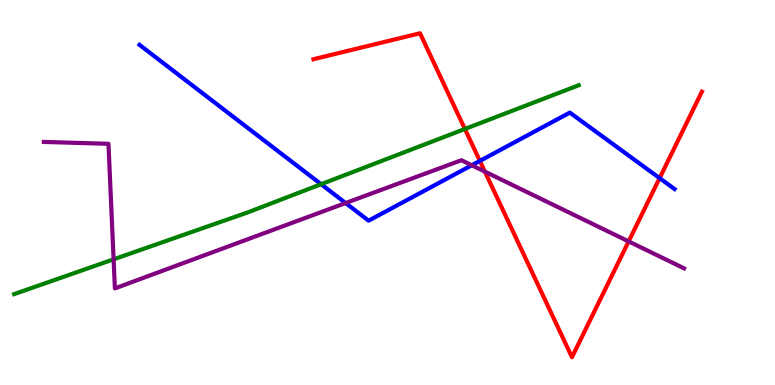[{'lines': ['blue', 'red'], 'intersections': [{'x': 6.19, 'y': 5.82}, {'x': 8.51, 'y': 5.37}]}, {'lines': ['green', 'red'], 'intersections': [{'x': 6.0, 'y': 6.65}]}, {'lines': ['purple', 'red'], 'intersections': [{'x': 6.26, 'y': 5.54}, {'x': 8.11, 'y': 3.73}]}, {'lines': ['blue', 'green'], 'intersections': [{'x': 4.14, 'y': 5.22}]}, {'lines': ['blue', 'purple'], 'intersections': [{'x': 4.46, 'y': 4.73}, {'x': 6.09, 'y': 5.71}]}, {'lines': ['green', 'purple'], 'intersections': [{'x': 1.47, 'y': 3.26}]}]